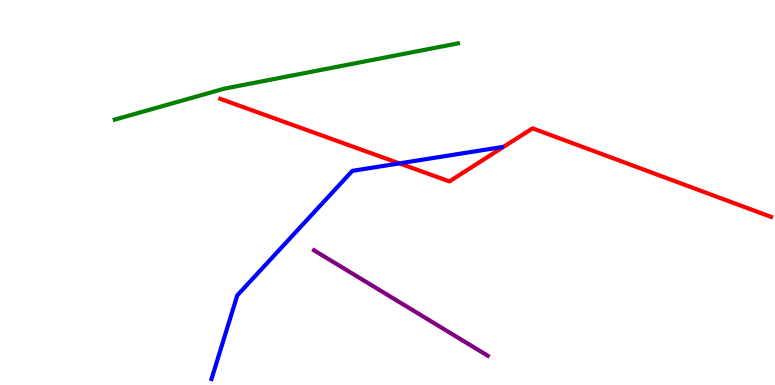[{'lines': ['blue', 'red'], 'intersections': [{'x': 5.15, 'y': 5.76}]}, {'lines': ['green', 'red'], 'intersections': []}, {'lines': ['purple', 'red'], 'intersections': []}, {'lines': ['blue', 'green'], 'intersections': []}, {'lines': ['blue', 'purple'], 'intersections': []}, {'lines': ['green', 'purple'], 'intersections': []}]